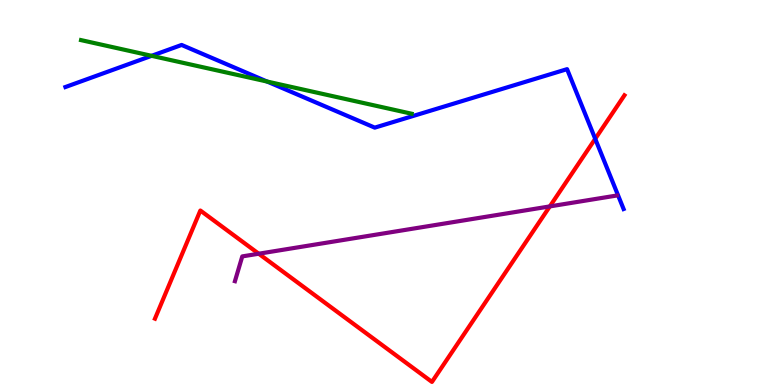[{'lines': ['blue', 'red'], 'intersections': [{'x': 7.68, 'y': 6.39}]}, {'lines': ['green', 'red'], 'intersections': []}, {'lines': ['purple', 'red'], 'intersections': [{'x': 3.34, 'y': 3.41}, {'x': 7.09, 'y': 4.64}]}, {'lines': ['blue', 'green'], 'intersections': [{'x': 1.96, 'y': 8.55}, {'x': 3.45, 'y': 7.88}]}, {'lines': ['blue', 'purple'], 'intersections': []}, {'lines': ['green', 'purple'], 'intersections': []}]